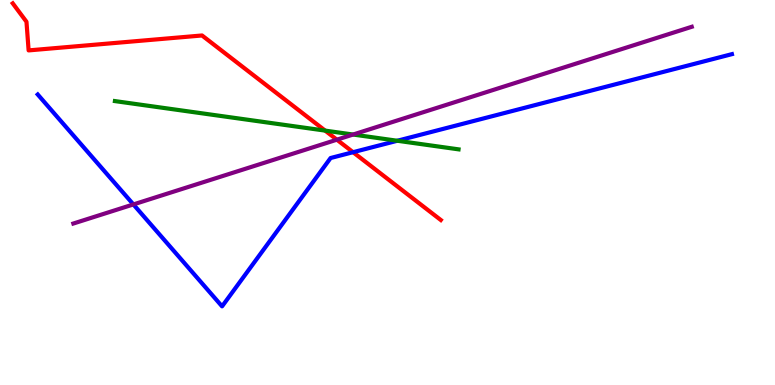[{'lines': ['blue', 'red'], 'intersections': [{'x': 4.56, 'y': 6.05}]}, {'lines': ['green', 'red'], 'intersections': [{'x': 4.2, 'y': 6.61}]}, {'lines': ['purple', 'red'], 'intersections': [{'x': 4.35, 'y': 6.37}]}, {'lines': ['blue', 'green'], 'intersections': [{'x': 5.13, 'y': 6.34}]}, {'lines': ['blue', 'purple'], 'intersections': [{'x': 1.72, 'y': 4.69}]}, {'lines': ['green', 'purple'], 'intersections': [{'x': 4.56, 'y': 6.51}]}]